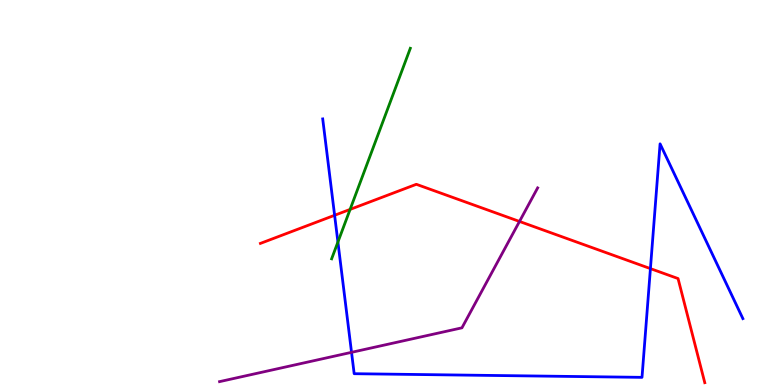[{'lines': ['blue', 'red'], 'intersections': [{'x': 4.32, 'y': 4.41}, {'x': 8.39, 'y': 3.02}]}, {'lines': ['green', 'red'], 'intersections': [{'x': 4.52, 'y': 4.56}]}, {'lines': ['purple', 'red'], 'intersections': [{'x': 6.7, 'y': 4.25}]}, {'lines': ['blue', 'green'], 'intersections': [{'x': 4.36, 'y': 3.71}]}, {'lines': ['blue', 'purple'], 'intersections': [{'x': 4.54, 'y': 0.848}]}, {'lines': ['green', 'purple'], 'intersections': []}]